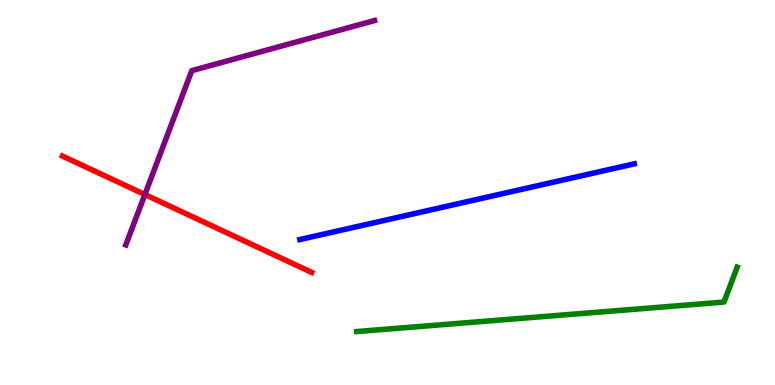[{'lines': ['blue', 'red'], 'intersections': []}, {'lines': ['green', 'red'], 'intersections': []}, {'lines': ['purple', 'red'], 'intersections': [{'x': 1.87, 'y': 4.95}]}, {'lines': ['blue', 'green'], 'intersections': []}, {'lines': ['blue', 'purple'], 'intersections': []}, {'lines': ['green', 'purple'], 'intersections': []}]